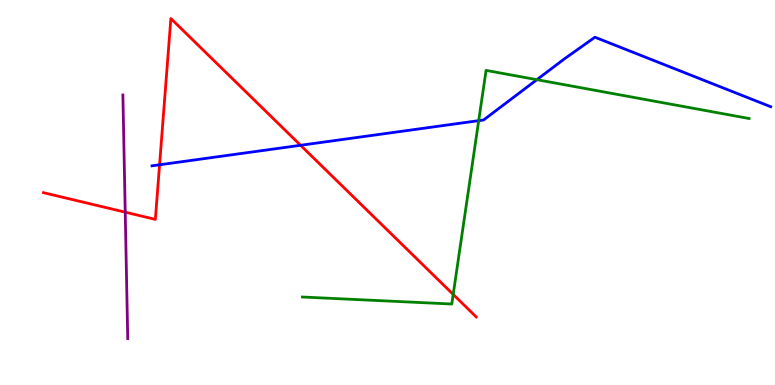[{'lines': ['blue', 'red'], 'intersections': [{'x': 2.06, 'y': 5.72}, {'x': 3.88, 'y': 6.23}]}, {'lines': ['green', 'red'], 'intersections': [{'x': 5.85, 'y': 2.35}]}, {'lines': ['purple', 'red'], 'intersections': [{'x': 1.62, 'y': 4.49}]}, {'lines': ['blue', 'green'], 'intersections': [{'x': 6.18, 'y': 6.87}, {'x': 6.93, 'y': 7.93}]}, {'lines': ['blue', 'purple'], 'intersections': []}, {'lines': ['green', 'purple'], 'intersections': []}]